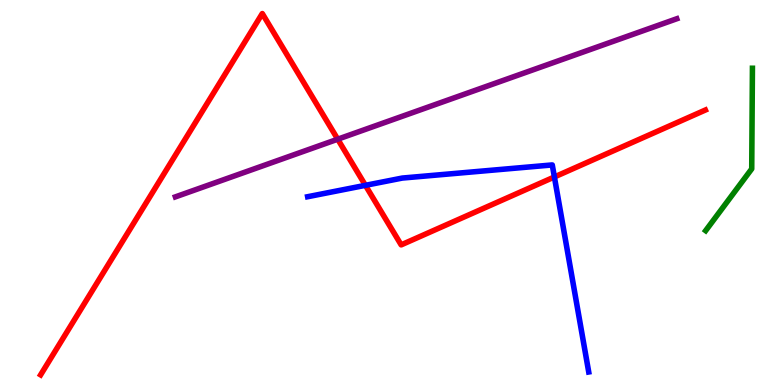[{'lines': ['blue', 'red'], 'intersections': [{'x': 4.72, 'y': 5.19}, {'x': 7.15, 'y': 5.4}]}, {'lines': ['green', 'red'], 'intersections': []}, {'lines': ['purple', 'red'], 'intersections': [{'x': 4.36, 'y': 6.38}]}, {'lines': ['blue', 'green'], 'intersections': []}, {'lines': ['blue', 'purple'], 'intersections': []}, {'lines': ['green', 'purple'], 'intersections': []}]